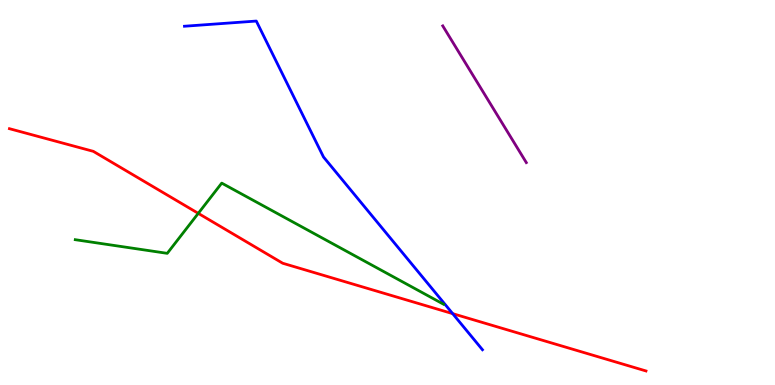[{'lines': ['blue', 'red'], 'intersections': [{'x': 5.84, 'y': 1.85}]}, {'lines': ['green', 'red'], 'intersections': [{'x': 2.56, 'y': 4.46}]}, {'lines': ['purple', 'red'], 'intersections': []}, {'lines': ['blue', 'green'], 'intersections': []}, {'lines': ['blue', 'purple'], 'intersections': []}, {'lines': ['green', 'purple'], 'intersections': []}]